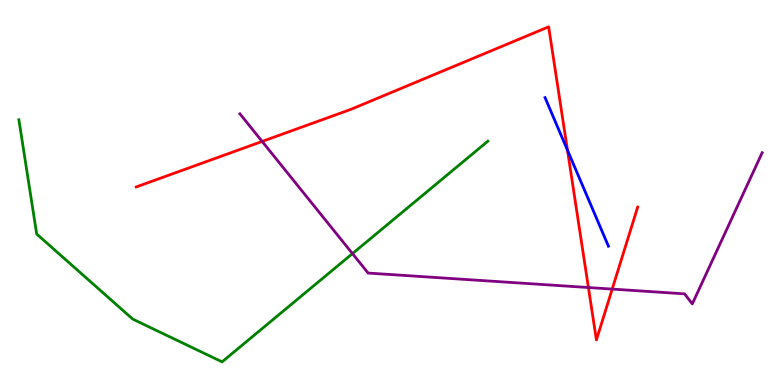[{'lines': ['blue', 'red'], 'intersections': [{'x': 7.32, 'y': 6.1}]}, {'lines': ['green', 'red'], 'intersections': []}, {'lines': ['purple', 'red'], 'intersections': [{'x': 3.38, 'y': 6.33}, {'x': 7.59, 'y': 2.53}, {'x': 7.9, 'y': 2.49}]}, {'lines': ['blue', 'green'], 'intersections': []}, {'lines': ['blue', 'purple'], 'intersections': []}, {'lines': ['green', 'purple'], 'intersections': [{'x': 4.55, 'y': 3.41}]}]